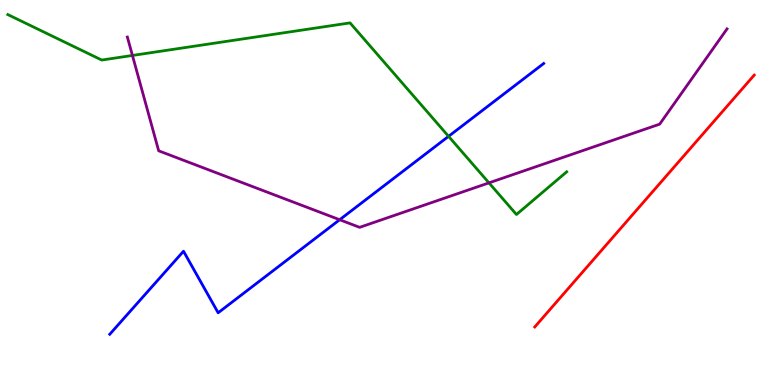[{'lines': ['blue', 'red'], 'intersections': []}, {'lines': ['green', 'red'], 'intersections': []}, {'lines': ['purple', 'red'], 'intersections': []}, {'lines': ['blue', 'green'], 'intersections': [{'x': 5.79, 'y': 6.46}]}, {'lines': ['blue', 'purple'], 'intersections': [{'x': 4.38, 'y': 4.29}]}, {'lines': ['green', 'purple'], 'intersections': [{'x': 1.71, 'y': 8.56}, {'x': 6.31, 'y': 5.25}]}]